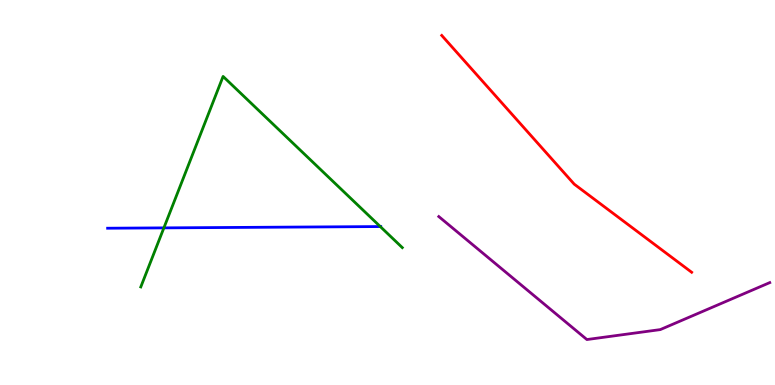[{'lines': ['blue', 'red'], 'intersections': []}, {'lines': ['green', 'red'], 'intersections': []}, {'lines': ['purple', 'red'], 'intersections': []}, {'lines': ['blue', 'green'], 'intersections': [{'x': 2.11, 'y': 4.08}, {'x': 4.91, 'y': 4.12}]}, {'lines': ['blue', 'purple'], 'intersections': []}, {'lines': ['green', 'purple'], 'intersections': []}]